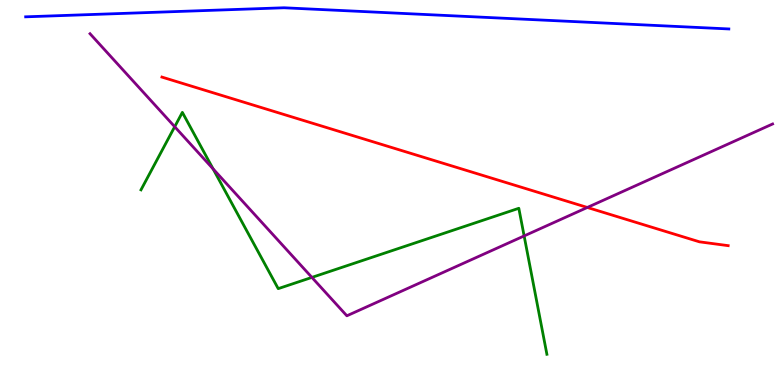[{'lines': ['blue', 'red'], 'intersections': []}, {'lines': ['green', 'red'], 'intersections': []}, {'lines': ['purple', 'red'], 'intersections': [{'x': 7.58, 'y': 4.61}]}, {'lines': ['blue', 'green'], 'intersections': []}, {'lines': ['blue', 'purple'], 'intersections': []}, {'lines': ['green', 'purple'], 'intersections': [{'x': 2.25, 'y': 6.71}, {'x': 2.75, 'y': 5.61}, {'x': 4.02, 'y': 2.79}, {'x': 6.76, 'y': 3.87}]}]